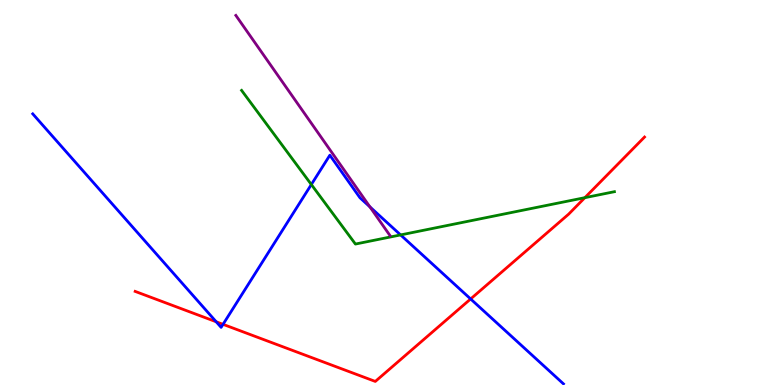[{'lines': ['blue', 'red'], 'intersections': [{'x': 2.79, 'y': 1.64}, {'x': 2.88, 'y': 1.58}, {'x': 6.07, 'y': 2.23}]}, {'lines': ['green', 'red'], 'intersections': [{'x': 7.55, 'y': 4.87}]}, {'lines': ['purple', 'red'], 'intersections': []}, {'lines': ['blue', 'green'], 'intersections': [{'x': 4.02, 'y': 5.21}, {'x': 5.17, 'y': 3.9}]}, {'lines': ['blue', 'purple'], 'intersections': [{'x': 4.77, 'y': 4.63}]}, {'lines': ['green', 'purple'], 'intersections': []}]